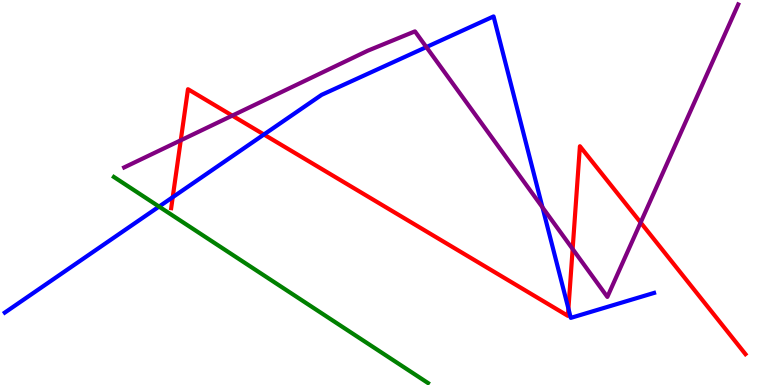[{'lines': ['blue', 'red'], 'intersections': [{'x': 2.23, 'y': 4.88}, {'x': 3.41, 'y': 6.51}, {'x': 7.33, 'y': 1.98}]}, {'lines': ['green', 'red'], 'intersections': []}, {'lines': ['purple', 'red'], 'intersections': [{'x': 2.33, 'y': 6.36}, {'x': 3.0, 'y': 7.0}, {'x': 7.39, 'y': 3.53}, {'x': 8.27, 'y': 4.22}]}, {'lines': ['blue', 'green'], 'intersections': [{'x': 2.05, 'y': 4.63}]}, {'lines': ['blue', 'purple'], 'intersections': [{'x': 5.5, 'y': 8.78}, {'x': 7.0, 'y': 4.61}]}, {'lines': ['green', 'purple'], 'intersections': []}]